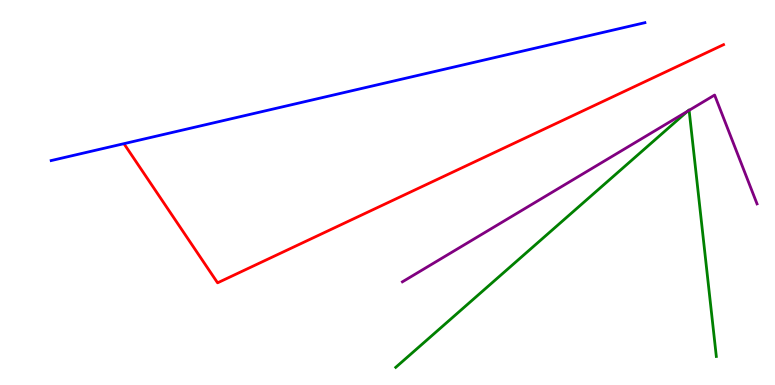[{'lines': ['blue', 'red'], 'intersections': []}, {'lines': ['green', 'red'], 'intersections': []}, {'lines': ['purple', 'red'], 'intersections': []}, {'lines': ['blue', 'green'], 'intersections': []}, {'lines': ['blue', 'purple'], 'intersections': []}, {'lines': ['green', 'purple'], 'intersections': [{'x': 8.87, 'y': 7.11}, {'x': 8.89, 'y': 7.13}]}]